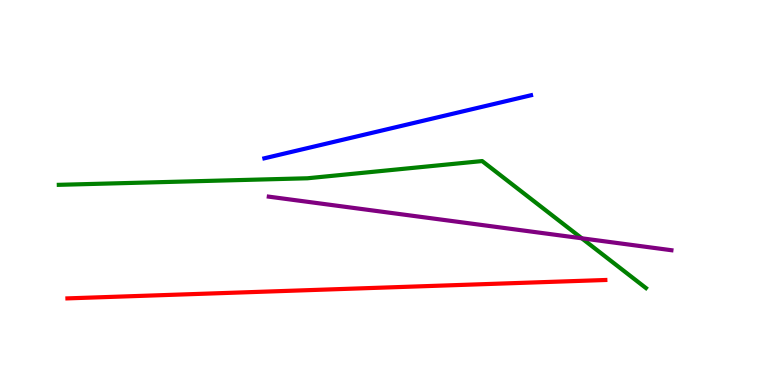[{'lines': ['blue', 'red'], 'intersections': []}, {'lines': ['green', 'red'], 'intersections': []}, {'lines': ['purple', 'red'], 'intersections': []}, {'lines': ['blue', 'green'], 'intersections': []}, {'lines': ['blue', 'purple'], 'intersections': []}, {'lines': ['green', 'purple'], 'intersections': [{'x': 7.51, 'y': 3.81}]}]